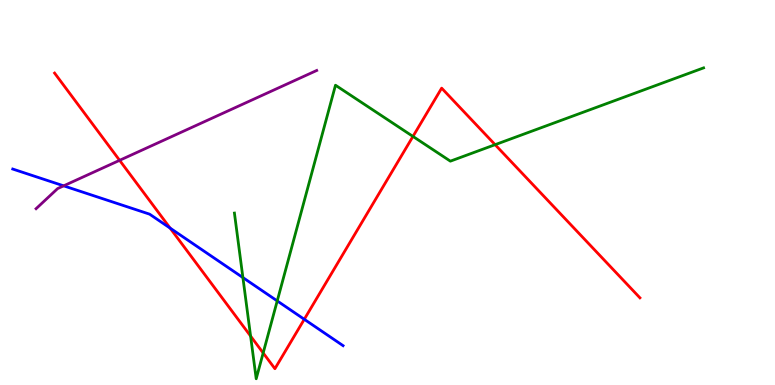[{'lines': ['blue', 'red'], 'intersections': [{'x': 2.2, 'y': 4.07}, {'x': 3.93, 'y': 1.71}]}, {'lines': ['green', 'red'], 'intersections': [{'x': 3.23, 'y': 1.27}, {'x': 3.4, 'y': 0.832}, {'x': 5.33, 'y': 6.46}, {'x': 6.39, 'y': 6.24}]}, {'lines': ['purple', 'red'], 'intersections': [{'x': 1.54, 'y': 5.84}]}, {'lines': ['blue', 'green'], 'intersections': [{'x': 3.13, 'y': 2.79}, {'x': 3.58, 'y': 2.18}]}, {'lines': ['blue', 'purple'], 'intersections': [{'x': 0.821, 'y': 5.17}]}, {'lines': ['green', 'purple'], 'intersections': []}]